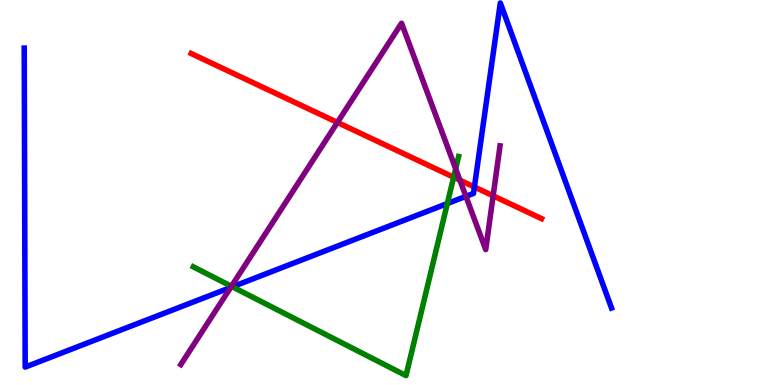[{'lines': ['blue', 'red'], 'intersections': [{'x': 6.12, 'y': 5.14}]}, {'lines': ['green', 'red'], 'intersections': [{'x': 5.85, 'y': 5.4}]}, {'lines': ['purple', 'red'], 'intersections': [{'x': 4.35, 'y': 6.82}, {'x': 5.93, 'y': 5.32}, {'x': 6.36, 'y': 4.91}]}, {'lines': ['blue', 'green'], 'intersections': [{'x': 3.0, 'y': 2.55}, {'x': 5.77, 'y': 4.71}]}, {'lines': ['blue', 'purple'], 'intersections': [{'x': 2.98, 'y': 2.53}, {'x': 6.01, 'y': 4.9}]}, {'lines': ['green', 'purple'], 'intersections': [{'x': 2.99, 'y': 2.56}, {'x': 5.88, 'y': 5.62}]}]